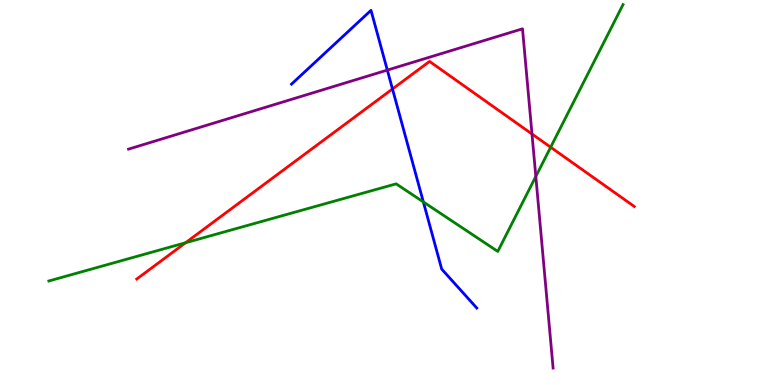[{'lines': ['blue', 'red'], 'intersections': [{'x': 5.06, 'y': 7.69}]}, {'lines': ['green', 'red'], 'intersections': [{'x': 2.39, 'y': 3.69}, {'x': 7.11, 'y': 6.18}]}, {'lines': ['purple', 'red'], 'intersections': [{'x': 6.86, 'y': 6.52}]}, {'lines': ['blue', 'green'], 'intersections': [{'x': 5.46, 'y': 4.75}]}, {'lines': ['blue', 'purple'], 'intersections': [{'x': 5.0, 'y': 8.18}]}, {'lines': ['green', 'purple'], 'intersections': [{'x': 6.91, 'y': 5.42}]}]